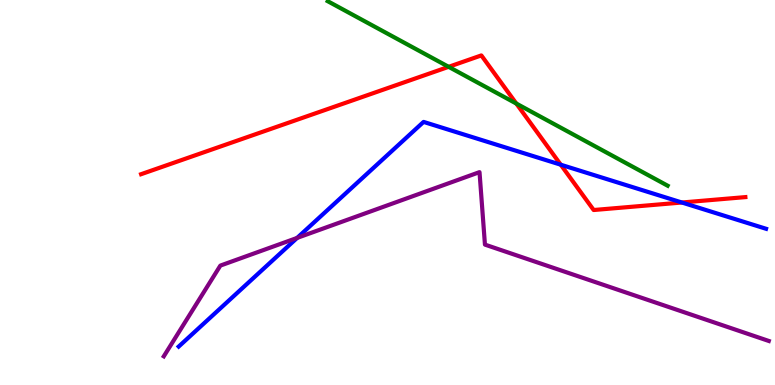[{'lines': ['blue', 'red'], 'intersections': [{'x': 7.24, 'y': 5.72}, {'x': 8.8, 'y': 4.74}]}, {'lines': ['green', 'red'], 'intersections': [{'x': 5.79, 'y': 8.26}, {'x': 6.66, 'y': 7.31}]}, {'lines': ['purple', 'red'], 'intersections': []}, {'lines': ['blue', 'green'], 'intersections': []}, {'lines': ['blue', 'purple'], 'intersections': [{'x': 3.83, 'y': 3.82}]}, {'lines': ['green', 'purple'], 'intersections': []}]